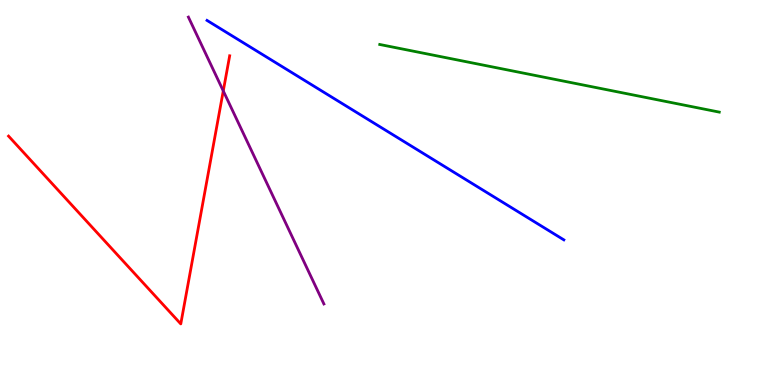[{'lines': ['blue', 'red'], 'intersections': []}, {'lines': ['green', 'red'], 'intersections': []}, {'lines': ['purple', 'red'], 'intersections': [{'x': 2.88, 'y': 7.64}]}, {'lines': ['blue', 'green'], 'intersections': []}, {'lines': ['blue', 'purple'], 'intersections': []}, {'lines': ['green', 'purple'], 'intersections': []}]